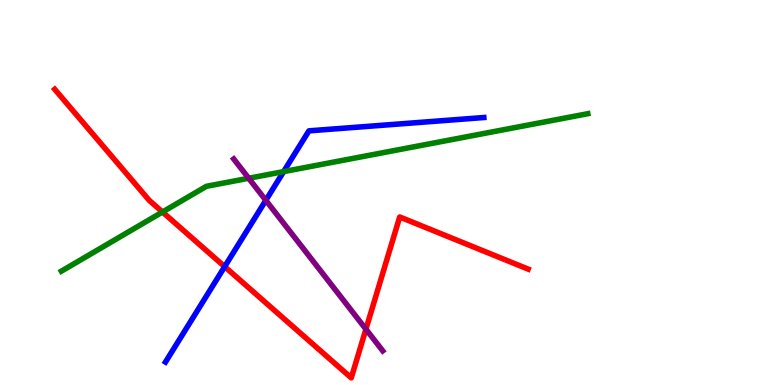[{'lines': ['blue', 'red'], 'intersections': [{'x': 2.9, 'y': 3.07}]}, {'lines': ['green', 'red'], 'intersections': [{'x': 2.1, 'y': 4.49}]}, {'lines': ['purple', 'red'], 'intersections': [{'x': 4.72, 'y': 1.45}]}, {'lines': ['blue', 'green'], 'intersections': [{'x': 3.66, 'y': 5.54}]}, {'lines': ['blue', 'purple'], 'intersections': [{'x': 3.43, 'y': 4.8}]}, {'lines': ['green', 'purple'], 'intersections': [{'x': 3.21, 'y': 5.37}]}]